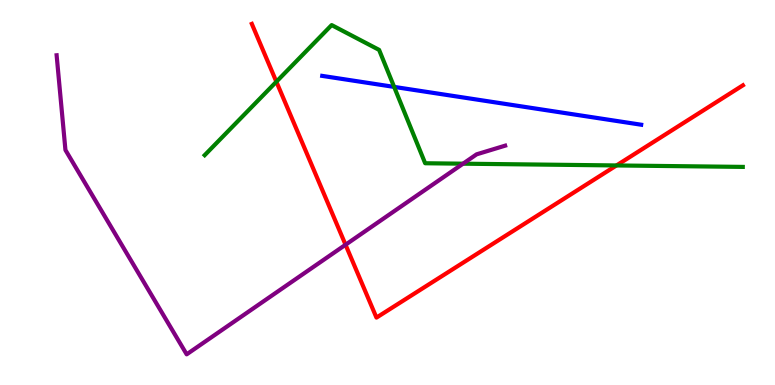[{'lines': ['blue', 'red'], 'intersections': []}, {'lines': ['green', 'red'], 'intersections': [{'x': 3.57, 'y': 7.88}, {'x': 7.95, 'y': 5.7}]}, {'lines': ['purple', 'red'], 'intersections': [{'x': 4.46, 'y': 3.64}]}, {'lines': ['blue', 'green'], 'intersections': [{'x': 5.09, 'y': 7.74}]}, {'lines': ['blue', 'purple'], 'intersections': []}, {'lines': ['green', 'purple'], 'intersections': [{'x': 5.97, 'y': 5.75}]}]